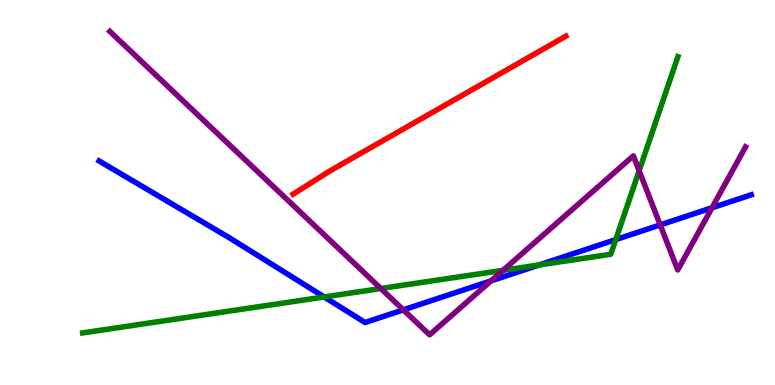[{'lines': ['blue', 'red'], 'intersections': []}, {'lines': ['green', 'red'], 'intersections': []}, {'lines': ['purple', 'red'], 'intersections': []}, {'lines': ['blue', 'green'], 'intersections': [{'x': 4.18, 'y': 2.29}, {'x': 6.96, 'y': 3.12}, {'x': 7.95, 'y': 3.78}]}, {'lines': ['blue', 'purple'], 'intersections': [{'x': 5.2, 'y': 1.95}, {'x': 6.34, 'y': 2.7}, {'x': 8.52, 'y': 4.16}, {'x': 9.19, 'y': 4.6}]}, {'lines': ['green', 'purple'], 'intersections': [{'x': 4.91, 'y': 2.51}, {'x': 6.49, 'y': 2.98}, {'x': 8.25, 'y': 5.56}]}]